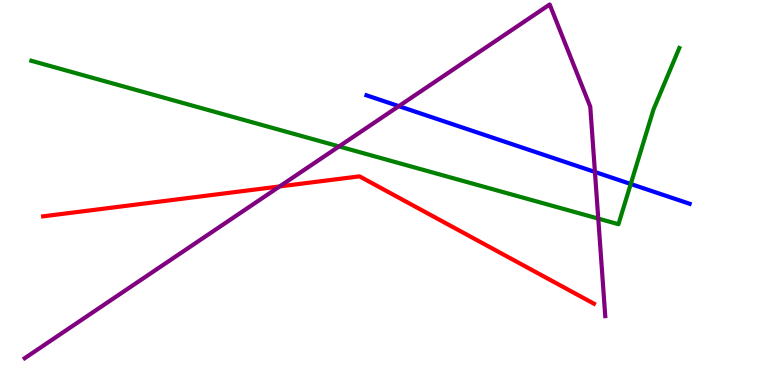[{'lines': ['blue', 'red'], 'intersections': []}, {'lines': ['green', 'red'], 'intersections': []}, {'lines': ['purple', 'red'], 'intersections': [{'x': 3.61, 'y': 5.16}]}, {'lines': ['blue', 'green'], 'intersections': [{'x': 8.14, 'y': 5.22}]}, {'lines': ['blue', 'purple'], 'intersections': [{'x': 5.15, 'y': 7.24}, {'x': 7.68, 'y': 5.53}]}, {'lines': ['green', 'purple'], 'intersections': [{'x': 4.37, 'y': 6.2}, {'x': 7.72, 'y': 4.32}]}]